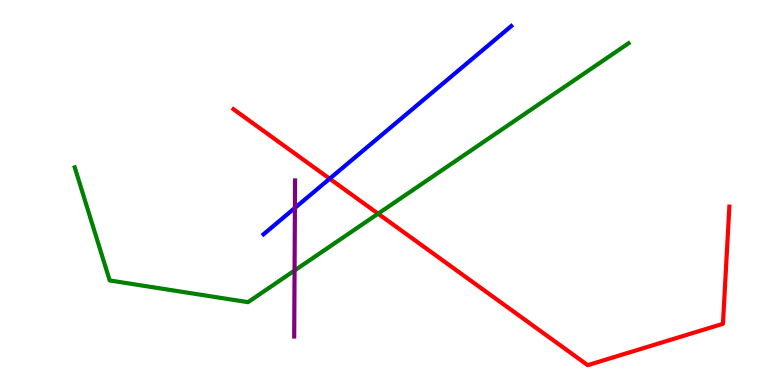[{'lines': ['blue', 'red'], 'intersections': [{'x': 4.25, 'y': 5.36}]}, {'lines': ['green', 'red'], 'intersections': [{'x': 4.88, 'y': 4.45}]}, {'lines': ['purple', 'red'], 'intersections': []}, {'lines': ['blue', 'green'], 'intersections': []}, {'lines': ['blue', 'purple'], 'intersections': [{'x': 3.81, 'y': 4.6}]}, {'lines': ['green', 'purple'], 'intersections': [{'x': 3.8, 'y': 2.97}]}]